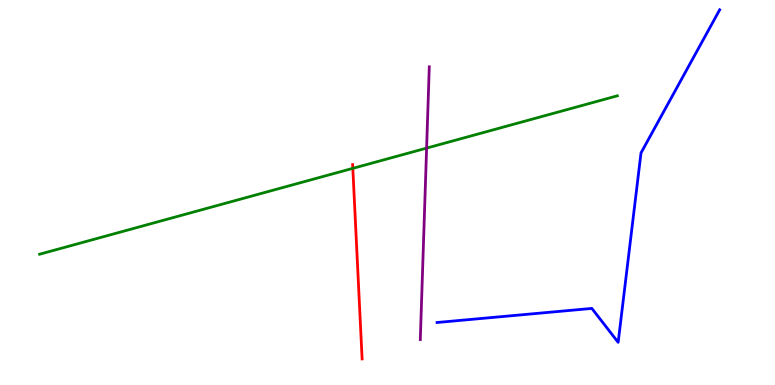[{'lines': ['blue', 'red'], 'intersections': []}, {'lines': ['green', 'red'], 'intersections': [{'x': 4.55, 'y': 5.63}]}, {'lines': ['purple', 'red'], 'intersections': []}, {'lines': ['blue', 'green'], 'intersections': []}, {'lines': ['blue', 'purple'], 'intersections': []}, {'lines': ['green', 'purple'], 'intersections': [{'x': 5.5, 'y': 6.15}]}]